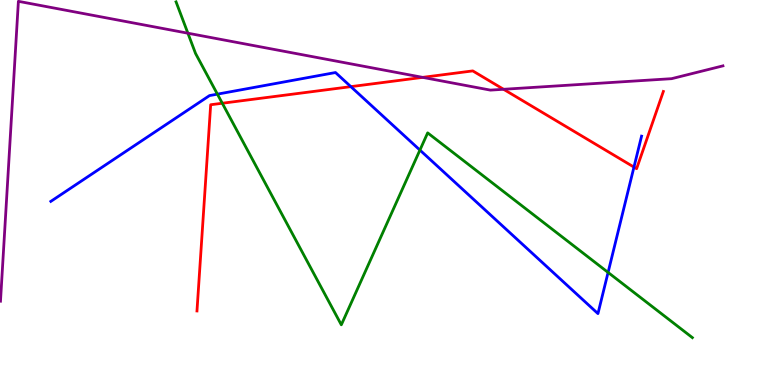[{'lines': ['blue', 'red'], 'intersections': [{'x': 4.53, 'y': 7.75}, {'x': 8.18, 'y': 5.66}]}, {'lines': ['green', 'red'], 'intersections': [{'x': 2.87, 'y': 7.32}]}, {'lines': ['purple', 'red'], 'intersections': [{'x': 5.45, 'y': 7.99}, {'x': 6.5, 'y': 7.68}]}, {'lines': ['blue', 'green'], 'intersections': [{'x': 2.81, 'y': 7.55}, {'x': 5.42, 'y': 6.1}, {'x': 7.85, 'y': 2.92}]}, {'lines': ['blue', 'purple'], 'intersections': []}, {'lines': ['green', 'purple'], 'intersections': [{'x': 2.42, 'y': 9.14}]}]